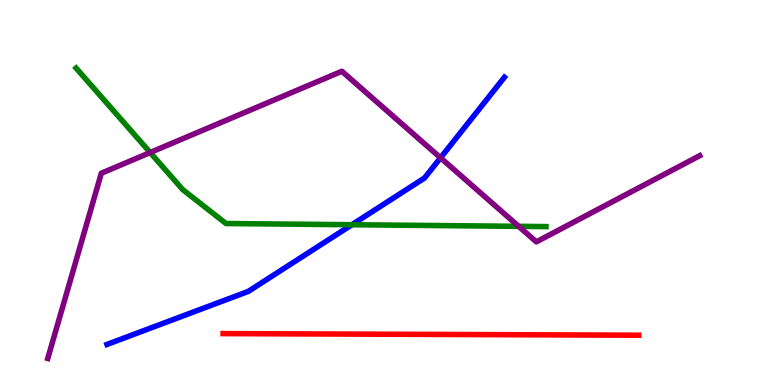[{'lines': ['blue', 'red'], 'intersections': []}, {'lines': ['green', 'red'], 'intersections': []}, {'lines': ['purple', 'red'], 'intersections': []}, {'lines': ['blue', 'green'], 'intersections': [{'x': 4.54, 'y': 4.16}]}, {'lines': ['blue', 'purple'], 'intersections': [{'x': 5.68, 'y': 5.9}]}, {'lines': ['green', 'purple'], 'intersections': [{'x': 1.94, 'y': 6.04}, {'x': 6.69, 'y': 4.12}]}]